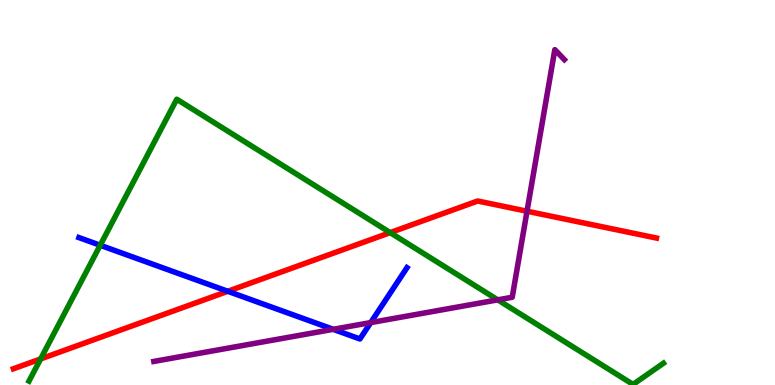[{'lines': ['blue', 'red'], 'intersections': [{'x': 2.94, 'y': 2.43}]}, {'lines': ['green', 'red'], 'intersections': [{'x': 0.524, 'y': 0.677}, {'x': 5.03, 'y': 3.96}]}, {'lines': ['purple', 'red'], 'intersections': [{'x': 6.8, 'y': 4.51}]}, {'lines': ['blue', 'green'], 'intersections': [{'x': 1.29, 'y': 3.63}]}, {'lines': ['blue', 'purple'], 'intersections': [{'x': 4.3, 'y': 1.45}, {'x': 4.78, 'y': 1.62}]}, {'lines': ['green', 'purple'], 'intersections': [{'x': 6.42, 'y': 2.21}]}]